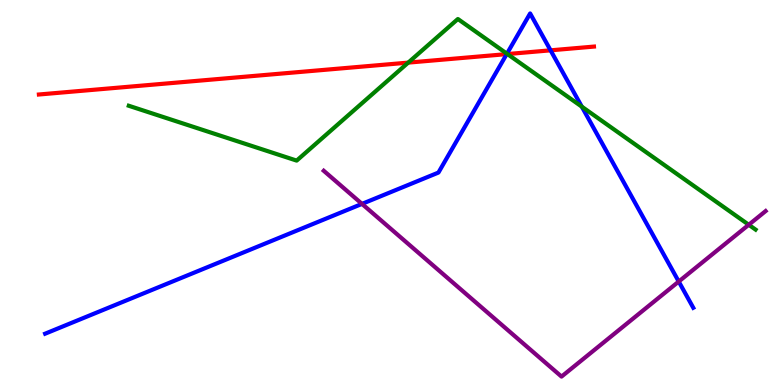[{'lines': ['blue', 'red'], 'intersections': [{'x': 6.54, 'y': 8.59}, {'x': 7.1, 'y': 8.69}]}, {'lines': ['green', 'red'], 'intersections': [{'x': 5.27, 'y': 8.37}, {'x': 6.55, 'y': 8.6}]}, {'lines': ['purple', 'red'], 'intersections': []}, {'lines': ['blue', 'green'], 'intersections': [{'x': 6.54, 'y': 8.61}, {'x': 7.51, 'y': 7.23}]}, {'lines': ['blue', 'purple'], 'intersections': [{'x': 4.67, 'y': 4.7}, {'x': 8.76, 'y': 2.69}]}, {'lines': ['green', 'purple'], 'intersections': [{'x': 9.66, 'y': 4.16}]}]